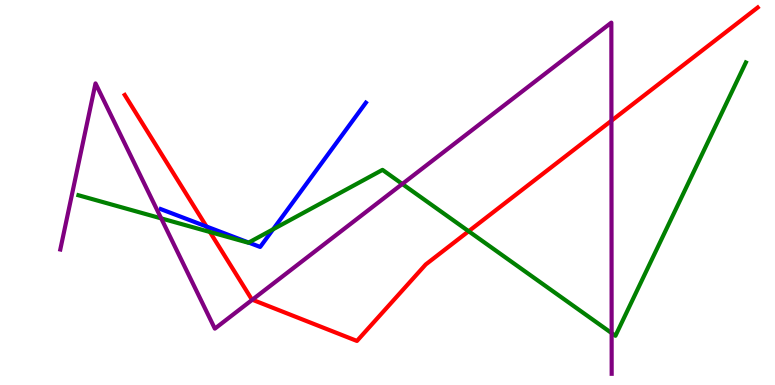[{'lines': ['blue', 'red'], 'intersections': [{'x': 2.66, 'y': 4.12}]}, {'lines': ['green', 'red'], 'intersections': [{'x': 2.71, 'y': 3.97}, {'x': 6.05, 'y': 3.99}]}, {'lines': ['purple', 'red'], 'intersections': [{'x': 3.26, 'y': 2.22}, {'x': 7.89, 'y': 6.86}]}, {'lines': ['blue', 'green'], 'intersections': [{'x': 3.21, 'y': 3.7}, {'x': 3.52, 'y': 4.04}]}, {'lines': ['blue', 'purple'], 'intersections': []}, {'lines': ['green', 'purple'], 'intersections': [{'x': 2.08, 'y': 4.33}, {'x': 5.19, 'y': 5.22}, {'x': 7.89, 'y': 1.35}]}]